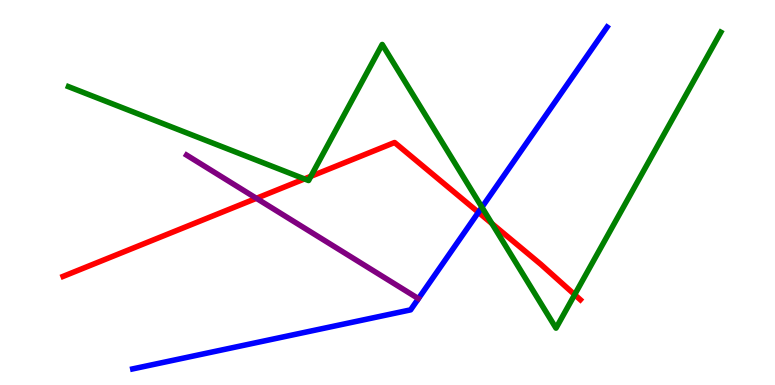[{'lines': ['blue', 'red'], 'intersections': [{'x': 6.17, 'y': 4.49}]}, {'lines': ['green', 'red'], 'intersections': [{'x': 3.93, 'y': 5.35}, {'x': 4.01, 'y': 5.42}, {'x': 6.35, 'y': 4.19}, {'x': 7.42, 'y': 2.35}]}, {'lines': ['purple', 'red'], 'intersections': [{'x': 3.31, 'y': 4.85}]}, {'lines': ['blue', 'green'], 'intersections': [{'x': 6.22, 'y': 4.62}]}, {'lines': ['blue', 'purple'], 'intersections': []}, {'lines': ['green', 'purple'], 'intersections': []}]